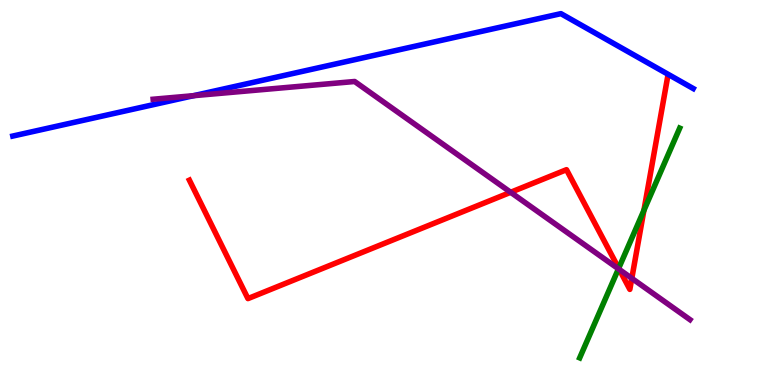[{'lines': ['blue', 'red'], 'intersections': []}, {'lines': ['green', 'red'], 'intersections': [{'x': 7.98, 'y': 3.03}, {'x': 8.31, 'y': 4.54}]}, {'lines': ['purple', 'red'], 'intersections': [{'x': 6.59, 'y': 5.01}, {'x': 7.99, 'y': 3.0}, {'x': 8.15, 'y': 2.77}]}, {'lines': ['blue', 'green'], 'intersections': []}, {'lines': ['blue', 'purple'], 'intersections': [{'x': 2.5, 'y': 7.51}]}, {'lines': ['green', 'purple'], 'intersections': [{'x': 7.98, 'y': 3.02}]}]